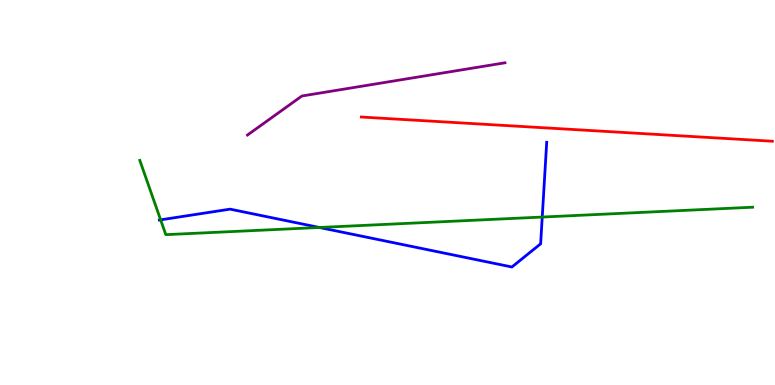[{'lines': ['blue', 'red'], 'intersections': []}, {'lines': ['green', 'red'], 'intersections': []}, {'lines': ['purple', 'red'], 'intersections': []}, {'lines': ['blue', 'green'], 'intersections': [{'x': 2.07, 'y': 4.29}, {'x': 4.12, 'y': 4.09}, {'x': 7.0, 'y': 4.36}]}, {'lines': ['blue', 'purple'], 'intersections': []}, {'lines': ['green', 'purple'], 'intersections': []}]